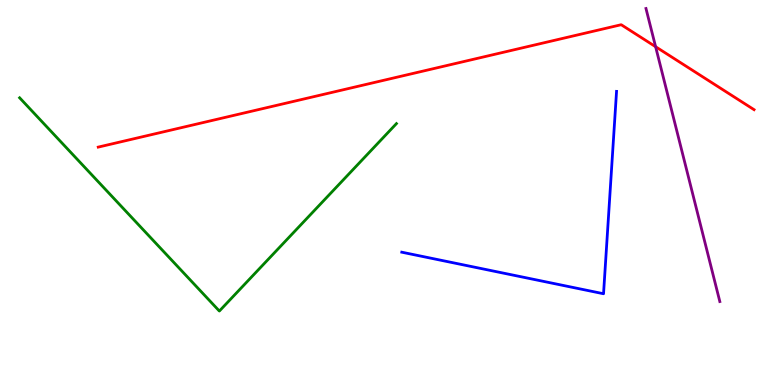[{'lines': ['blue', 'red'], 'intersections': []}, {'lines': ['green', 'red'], 'intersections': []}, {'lines': ['purple', 'red'], 'intersections': [{'x': 8.46, 'y': 8.79}]}, {'lines': ['blue', 'green'], 'intersections': []}, {'lines': ['blue', 'purple'], 'intersections': []}, {'lines': ['green', 'purple'], 'intersections': []}]